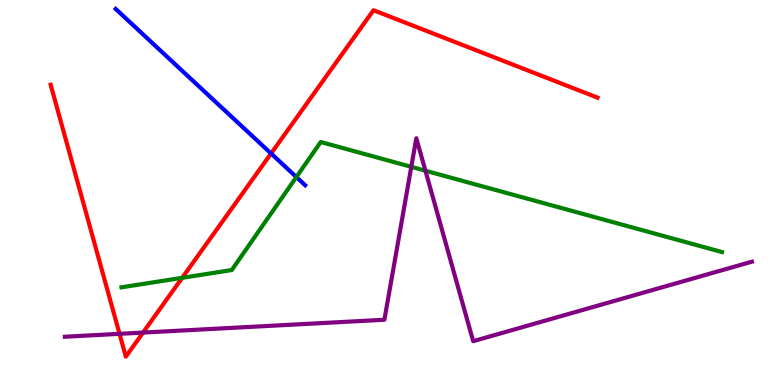[{'lines': ['blue', 'red'], 'intersections': [{'x': 3.5, 'y': 6.01}]}, {'lines': ['green', 'red'], 'intersections': [{'x': 2.35, 'y': 2.78}]}, {'lines': ['purple', 'red'], 'intersections': [{'x': 1.54, 'y': 1.33}, {'x': 1.85, 'y': 1.36}]}, {'lines': ['blue', 'green'], 'intersections': [{'x': 3.82, 'y': 5.4}]}, {'lines': ['blue', 'purple'], 'intersections': []}, {'lines': ['green', 'purple'], 'intersections': [{'x': 5.31, 'y': 5.67}, {'x': 5.49, 'y': 5.57}]}]